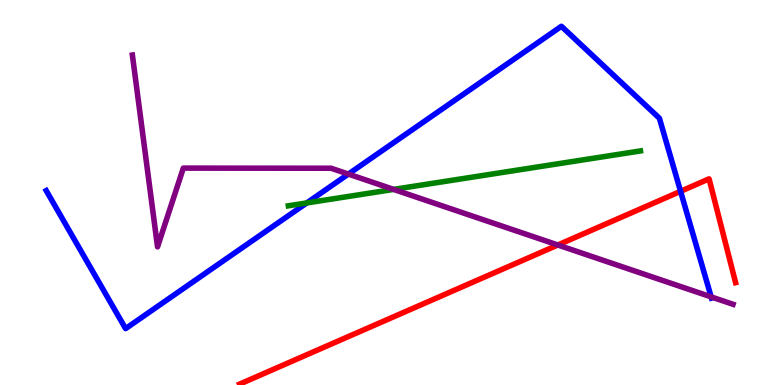[{'lines': ['blue', 'red'], 'intersections': [{'x': 8.78, 'y': 5.03}]}, {'lines': ['green', 'red'], 'intersections': []}, {'lines': ['purple', 'red'], 'intersections': [{'x': 7.2, 'y': 3.64}]}, {'lines': ['blue', 'green'], 'intersections': [{'x': 3.96, 'y': 4.73}]}, {'lines': ['blue', 'purple'], 'intersections': [{'x': 4.49, 'y': 5.48}, {'x': 9.18, 'y': 2.29}]}, {'lines': ['green', 'purple'], 'intersections': [{'x': 5.08, 'y': 5.08}]}]